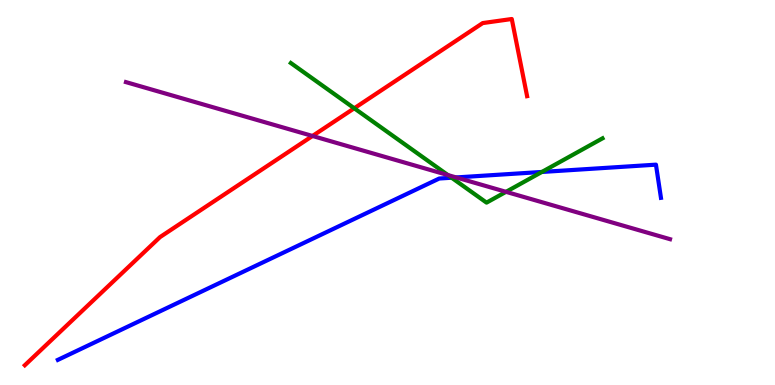[{'lines': ['blue', 'red'], 'intersections': []}, {'lines': ['green', 'red'], 'intersections': [{'x': 4.57, 'y': 7.19}]}, {'lines': ['purple', 'red'], 'intersections': [{'x': 4.03, 'y': 6.47}]}, {'lines': ['blue', 'green'], 'intersections': [{'x': 5.83, 'y': 5.38}, {'x': 6.99, 'y': 5.53}]}, {'lines': ['blue', 'purple'], 'intersections': [{'x': 5.89, 'y': 5.39}]}, {'lines': ['green', 'purple'], 'intersections': [{'x': 5.78, 'y': 5.45}, {'x': 6.53, 'y': 5.02}]}]